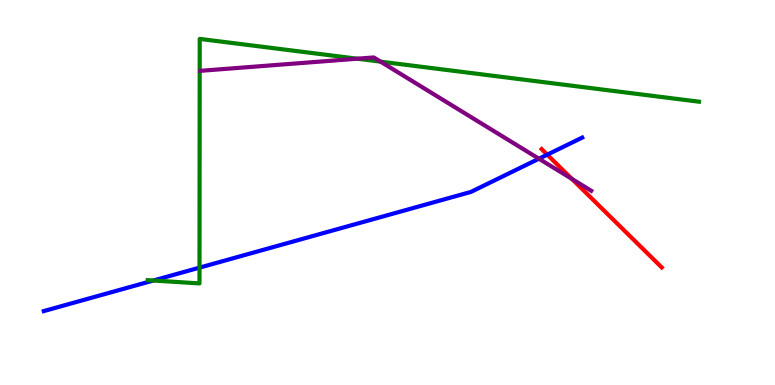[{'lines': ['blue', 'red'], 'intersections': [{'x': 7.06, 'y': 5.98}]}, {'lines': ['green', 'red'], 'intersections': []}, {'lines': ['purple', 'red'], 'intersections': [{'x': 7.38, 'y': 5.35}]}, {'lines': ['blue', 'green'], 'intersections': [{'x': 1.98, 'y': 2.71}, {'x': 2.57, 'y': 3.05}]}, {'lines': ['blue', 'purple'], 'intersections': [{'x': 6.95, 'y': 5.88}]}, {'lines': ['green', 'purple'], 'intersections': [{'x': 4.61, 'y': 8.48}, {'x': 4.91, 'y': 8.4}]}]